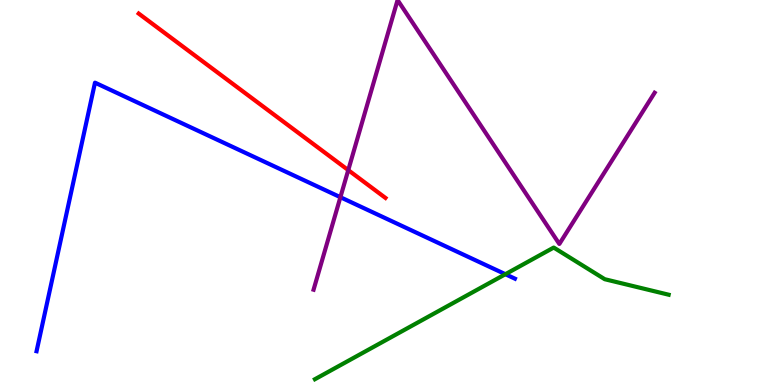[{'lines': ['blue', 'red'], 'intersections': []}, {'lines': ['green', 'red'], 'intersections': []}, {'lines': ['purple', 'red'], 'intersections': [{'x': 4.49, 'y': 5.58}]}, {'lines': ['blue', 'green'], 'intersections': [{'x': 6.52, 'y': 2.88}]}, {'lines': ['blue', 'purple'], 'intersections': [{'x': 4.39, 'y': 4.88}]}, {'lines': ['green', 'purple'], 'intersections': []}]